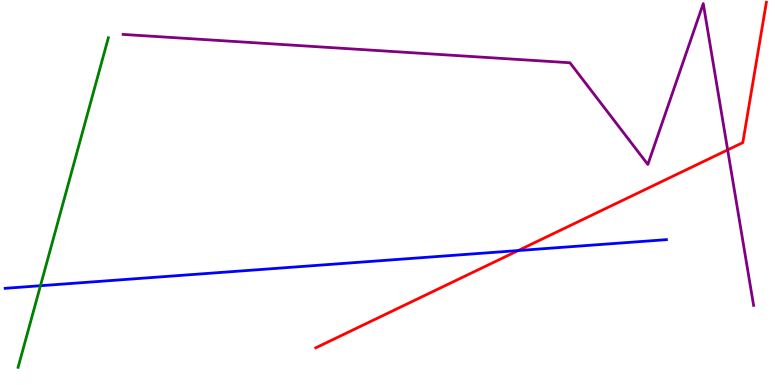[{'lines': ['blue', 'red'], 'intersections': [{'x': 6.69, 'y': 3.49}]}, {'lines': ['green', 'red'], 'intersections': []}, {'lines': ['purple', 'red'], 'intersections': [{'x': 9.39, 'y': 6.11}]}, {'lines': ['blue', 'green'], 'intersections': [{'x': 0.522, 'y': 2.58}]}, {'lines': ['blue', 'purple'], 'intersections': []}, {'lines': ['green', 'purple'], 'intersections': []}]